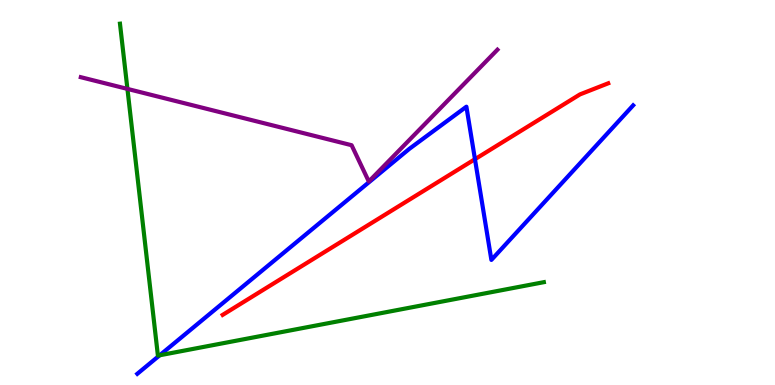[{'lines': ['blue', 'red'], 'intersections': [{'x': 6.13, 'y': 5.87}]}, {'lines': ['green', 'red'], 'intersections': []}, {'lines': ['purple', 'red'], 'intersections': []}, {'lines': ['blue', 'green'], 'intersections': [{'x': 2.06, 'y': 0.772}]}, {'lines': ['blue', 'purple'], 'intersections': []}, {'lines': ['green', 'purple'], 'intersections': [{'x': 1.64, 'y': 7.69}]}]